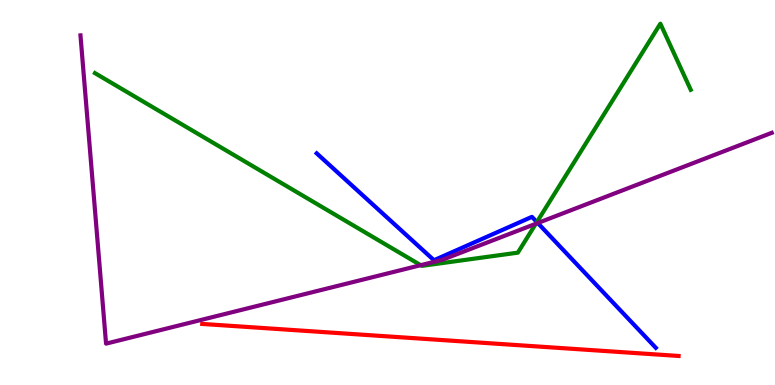[{'lines': ['blue', 'red'], 'intersections': []}, {'lines': ['green', 'red'], 'intersections': []}, {'lines': ['purple', 'red'], 'intersections': []}, {'lines': ['blue', 'green'], 'intersections': [{'x': 6.93, 'y': 4.23}]}, {'lines': ['blue', 'purple'], 'intersections': [{'x': 6.94, 'y': 4.21}]}, {'lines': ['green', 'purple'], 'intersections': [{'x': 5.43, 'y': 3.11}, {'x': 6.91, 'y': 4.19}]}]